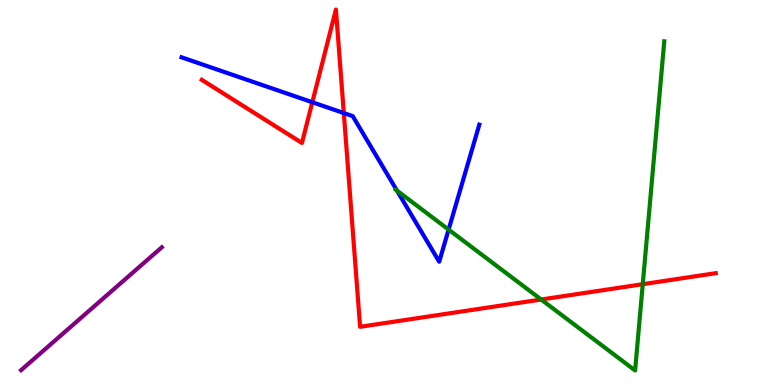[{'lines': ['blue', 'red'], 'intersections': [{'x': 4.03, 'y': 7.34}, {'x': 4.44, 'y': 7.06}]}, {'lines': ['green', 'red'], 'intersections': [{'x': 6.98, 'y': 2.22}, {'x': 8.29, 'y': 2.62}]}, {'lines': ['purple', 'red'], 'intersections': []}, {'lines': ['blue', 'green'], 'intersections': [{'x': 5.12, 'y': 5.05}, {'x': 5.79, 'y': 4.04}]}, {'lines': ['blue', 'purple'], 'intersections': []}, {'lines': ['green', 'purple'], 'intersections': []}]